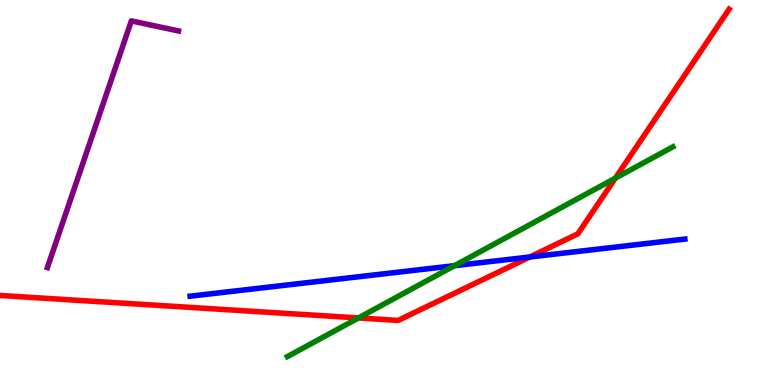[{'lines': ['blue', 'red'], 'intersections': [{'x': 6.84, 'y': 3.32}]}, {'lines': ['green', 'red'], 'intersections': [{'x': 4.63, 'y': 1.74}, {'x': 7.94, 'y': 5.37}]}, {'lines': ['purple', 'red'], 'intersections': []}, {'lines': ['blue', 'green'], 'intersections': [{'x': 5.86, 'y': 3.1}]}, {'lines': ['blue', 'purple'], 'intersections': []}, {'lines': ['green', 'purple'], 'intersections': []}]